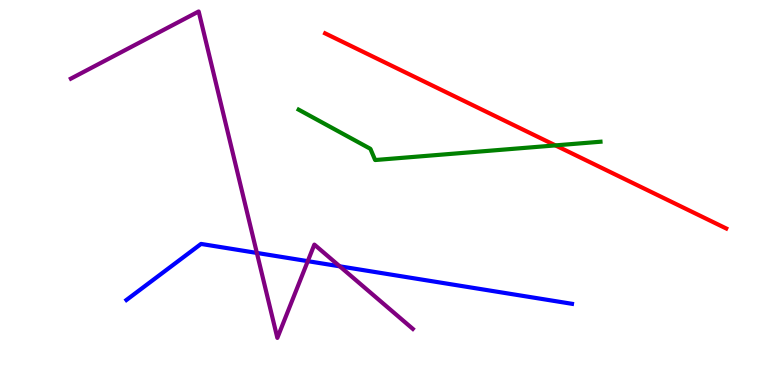[{'lines': ['blue', 'red'], 'intersections': []}, {'lines': ['green', 'red'], 'intersections': [{'x': 7.17, 'y': 6.22}]}, {'lines': ['purple', 'red'], 'intersections': []}, {'lines': ['blue', 'green'], 'intersections': []}, {'lines': ['blue', 'purple'], 'intersections': [{'x': 3.31, 'y': 3.43}, {'x': 3.97, 'y': 3.22}, {'x': 4.38, 'y': 3.08}]}, {'lines': ['green', 'purple'], 'intersections': []}]